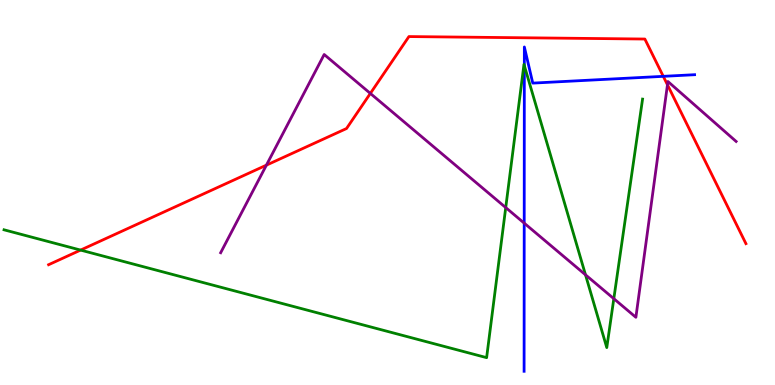[{'lines': ['blue', 'red'], 'intersections': [{'x': 8.56, 'y': 8.02}]}, {'lines': ['green', 'red'], 'intersections': [{'x': 1.04, 'y': 3.5}]}, {'lines': ['purple', 'red'], 'intersections': [{'x': 3.44, 'y': 5.71}, {'x': 4.78, 'y': 7.57}, {'x': 8.61, 'y': 7.8}]}, {'lines': ['blue', 'green'], 'intersections': [{'x': 6.77, 'y': 8.3}]}, {'lines': ['blue', 'purple'], 'intersections': [{'x': 6.76, 'y': 4.2}]}, {'lines': ['green', 'purple'], 'intersections': [{'x': 6.53, 'y': 4.61}, {'x': 7.55, 'y': 2.86}, {'x': 7.92, 'y': 2.24}]}]